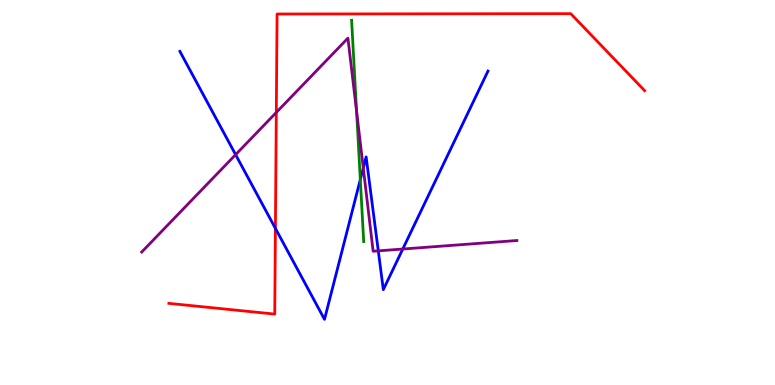[{'lines': ['blue', 'red'], 'intersections': [{'x': 3.55, 'y': 4.07}]}, {'lines': ['green', 'red'], 'intersections': []}, {'lines': ['purple', 'red'], 'intersections': [{'x': 3.57, 'y': 7.08}]}, {'lines': ['blue', 'green'], 'intersections': [{'x': 4.65, 'y': 5.34}]}, {'lines': ['blue', 'purple'], 'intersections': [{'x': 3.04, 'y': 5.98}, {'x': 4.69, 'y': 5.64}, {'x': 4.88, 'y': 3.48}, {'x': 5.2, 'y': 3.53}]}, {'lines': ['green', 'purple'], 'intersections': [{'x': 4.6, 'y': 7.11}]}]